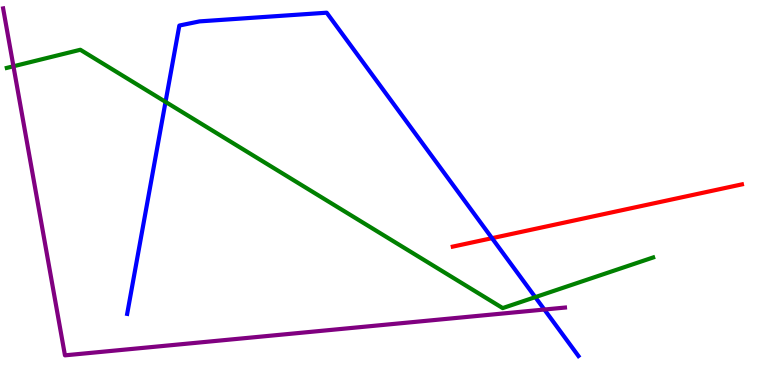[{'lines': ['blue', 'red'], 'intersections': [{'x': 6.35, 'y': 3.81}]}, {'lines': ['green', 'red'], 'intersections': []}, {'lines': ['purple', 'red'], 'intersections': []}, {'lines': ['blue', 'green'], 'intersections': [{'x': 2.14, 'y': 7.35}, {'x': 6.91, 'y': 2.28}]}, {'lines': ['blue', 'purple'], 'intersections': [{'x': 7.02, 'y': 1.96}]}, {'lines': ['green', 'purple'], 'intersections': [{'x': 0.173, 'y': 8.28}]}]